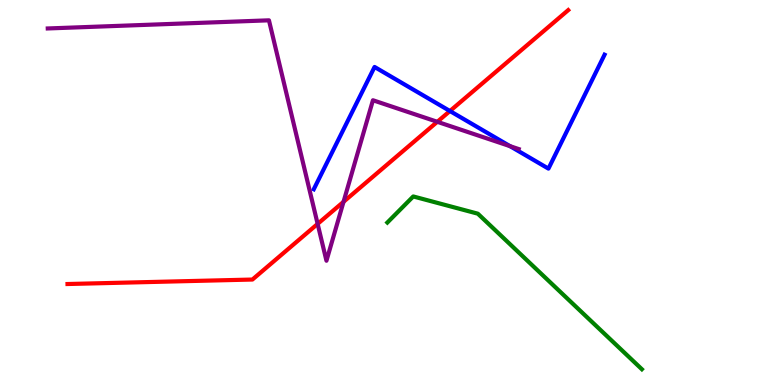[{'lines': ['blue', 'red'], 'intersections': [{'x': 5.81, 'y': 7.12}]}, {'lines': ['green', 'red'], 'intersections': []}, {'lines': ['purple', 'red'], 'intersections': [{'x': 4.1, 'y': 4.18}, {'x': 4.43, 'y': 4.76}, {'x': 5.64, 'y': 6.84}]}, {'lines': ['blue', 'green'], 'intersections': []}, {'lines': ['blue', 'purple'], 'intersections': [{'x': 6.58, 'y': 6.2}]}, {'lines': ['green', 'purple'], 'intersections': []}]